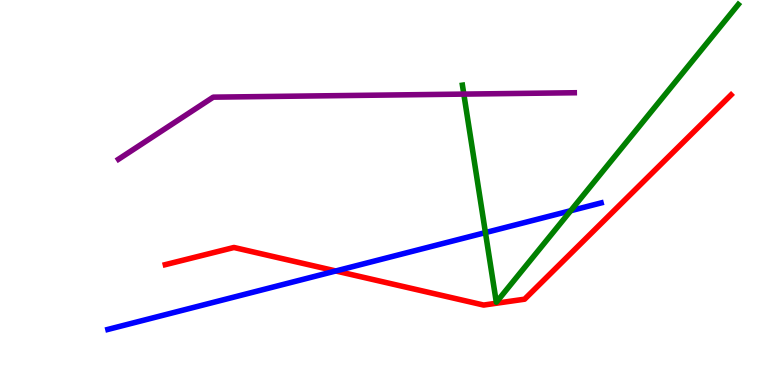[{'lines': ['blue', 'red'], 'intersections': [{'x': 4.33, 'y': 2.96}]}, {'lines': ['green', 'red'], 'intersections': []}, {'lines': ['purple', 'red'], 'intersections': []}, {'lines': ['blue', 'green'], 'intersections': [{'x': 6.26, 'y': 3.96}, {'x': 7.36, 'y': 4.53}]}, {'lines': ['blue', 'purple'], 'intersections': []}, {'lines': ['green', 'purple'], 'intersections': [{'x': 5.98, 'y': 7.56}]}]